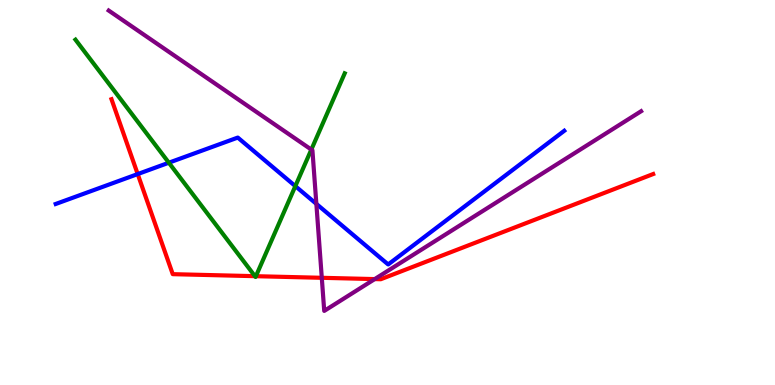[{'lines': ['blue', 'red'], 'intersections': [{'x': 1.78, 'y': 5.48}]}, {'lines': ['green', 'red'], 'intersections': [{'x': 3.29, 'y': 2.83}, {'x': 3.3, 'y': 2.83}]}, {'lines': ['purple', 'red'], 'intersections': [{'x': 4.15, 'y': 2.78}, {'x': 4.84, 'y': 2.75}]}, {'lines': ['blue', 'green'], 'intersections': [{'x': 2.18, 'y': 5.77}, {'x': 3.81, 'y': 5.17}]}, {'lines': ['blue', 'purple'], 'intersections': [{'x': 4.08, 'y': 4.7}]}, {'lines': ['green', 'purple'], 'intersections': [{'x': 4.02, 'y': 6.11}]}]